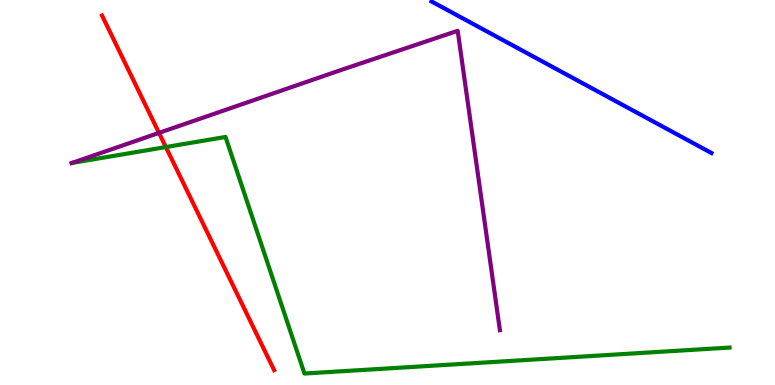[{'lines': ['blue', 'red'], 'intersections': []}, {'lines': ['green', 'red'], 'intersections': [{'x': 2.14, 'y': 6.18}]}, {'lines': ['purple', 'red'], 'intersections': [{'x': 2.05, 'y': 6.55}]}, {'lines': ['blue', 'green'], 'intersections': []}, {'lines': ['blue', 'purple'], 'intersections': []}, {'lines': ['green', 'purple'], 'intersections': []}]